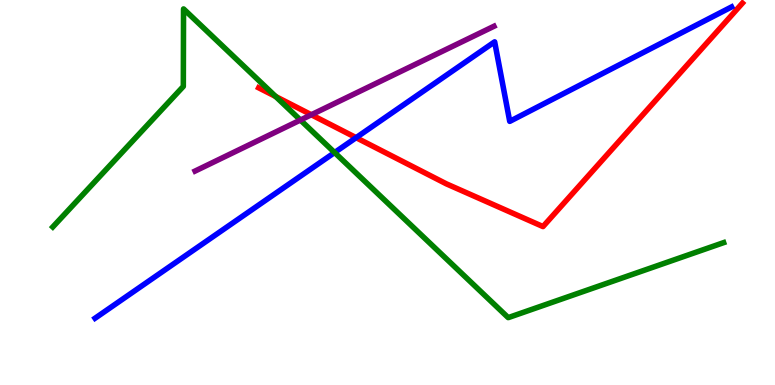[{'lines': ['blue', 'red'], 'intersections': [{'x': 4.59, 'y': 6.42}]}, {'lines': ['green', 'red'], 'intersections': [{'x': 3.56, 'y': 7.49}]}, {'lines': ['purple', 'red'], 'intersections': [{'x': 4.02, 'y': 7.02}]}, {'lines': ['blue', 'green'], 'intersections': [{'x': 4.32, 'y': 6.04}]}, {'lines': ['blue', 'purple'], 'intersections': []}, {'lines': ['green', 'purple'], 'intersections': [{'x': 3.88, 'y': 6.88}]}]